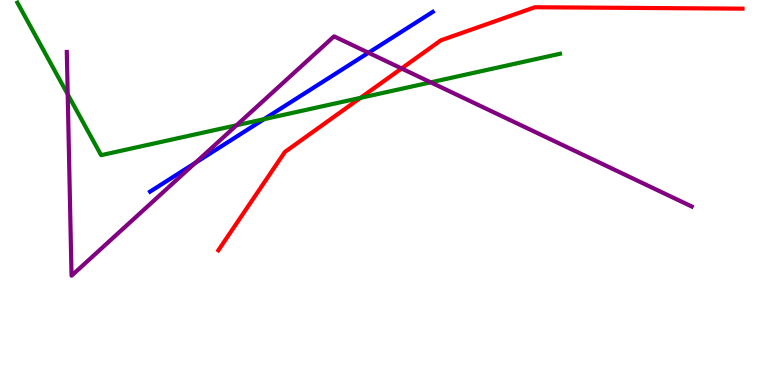[{'lines': ['blue', 'red'], 'intersections': []}, {'lines': ['green', 'red'], 'intersections': [{'x': 4.65, 'y': 7.46}]}, {'lines': ['purple', 'red'], 'intersections': [{'x': 5.18, 'y': 8.22}]}, {'lines': ['blue', 'green'], 'intersections': [{'x': 3.41, 'y': 6.9}]}, {'lines': ['blue', 'purple'], 'intersections': [{'x': 2.52, 'y': 5.77}, {'x': 4.75, 'y': 8.63}]}, {'lines': ['green', 'purple'], 'intersections': [{'x': 0.874, 'y': 7.55}, {'x': 3.05, 'y': 6.75}, {'x': 5.56, 'y': 7.86}]}]